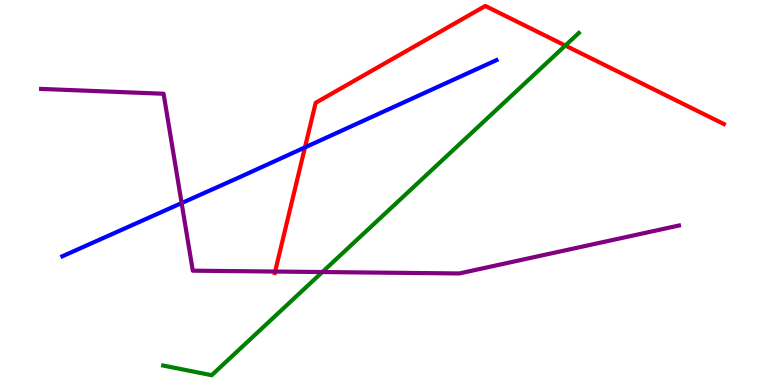[{'lines': ['blue', 'red'], 'intersections': [{'x': 3.93, 'y': 6.17}]}, {'lines': ['green', 'red'], 'intersections': [{'x': 7.29, 'y': 8.82}]}, {'lines': ['purple', 'red'], 'intersections': [{'x': 3.55, 'y': 2.95}]}, {'lines': ['blue', 'green'], 'intersections': []}, {'lines': ['blue', 'purple'], 'intersections': [{'x': 2.34, 'y': 4.73}]}, {'lines': ['green', 'purple'], 'intersections': [{'x': 4.16, 'y': 2.93}]}]